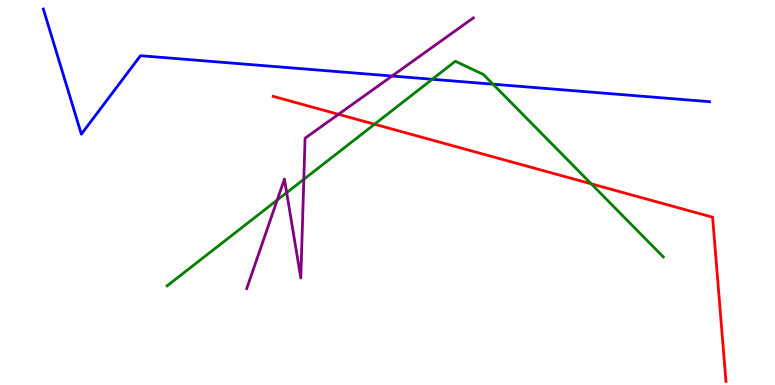[{'lines': ['blue', 'red'], 'intersections': []}, {'lines': ['green', 'red'], 'intersections': [{'x': 4.83, 'y': 6.77}, {'x': 7.63, 'y': 5.23}]}, {'lines': ['purple', 'red'], 'intersections': [{'x': 4.37, 'y': 7.03}]}, {'lines': ['blue', 'green'], 'intersections': [{'x': 5.58, 'y': 7.94}, {'x': 6.36, 'y': 7.81}]}, {'lines': ['blue', 'purple'], 'intersections': [{'x': 5.06, 'y': 8.03}]}, {'lines': ['green', 'purple'], 'intersections': [{'x': 3.58, 'y': 4.8}, {'x': 3.7, 'y': 5.0}, {'x': 3.92, 'y': 5.34}]}]